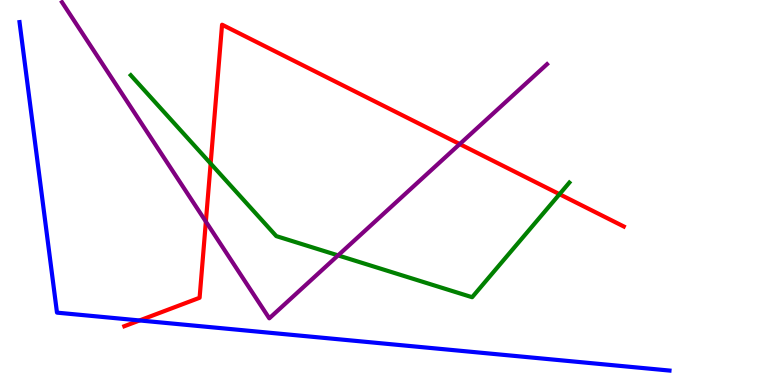[{'lines': ['blue', 'red'], 'intersections': [{'x': 1.8, 'y': 1.68}]}, {'lines': ['green', 'red'], 'intersections': [{'x': 2.72, 'y': 5.75}, {'x': 7.22, 'y': 4.96}]}, {'lines': ['purple', 'red'], 'intersections': [{'x': 2.66, 'y': 4.24}, {'x': 5.93, 'y': 6.26}]}, {'lines': ['blue', 'green'], 'intersections': []}, {'lines': ['blue', 'purple'], 'intersections': []}, {'lines': ['green', 'purple'], 'intersections': [{'x': 4.36, 'y': 3.37}]}]